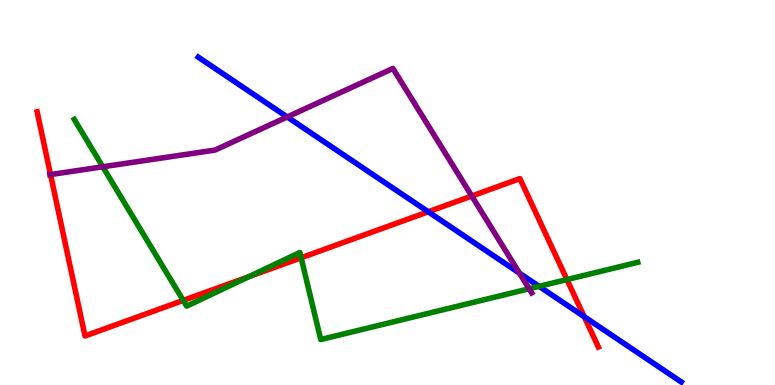[{'lines': ['blue', 'red'], 'intersections': [{'x': 5.53, 'y': 4.5}, {'x': 7.54, 'y': 1.77}]}, {'lines': ['green', 'red'], 'intersections': [{'x': 2.36, 'y': 2.2}, {'x': 3.21, 'y': 2.81}, {'x': 3.89, 'y': 3.3}, {'x': 7.32, 'y': 2.74}]}, {'lines': ['purple', 'red'], 'intersections': [{'x': 0.652, 'y': 5.47}, {'x': 6.09, 'y': 4.91}]}, {'lines': ['blue', 'green'], 'intersections': [{'x': 6.96, 'y': 2.56}]}, {'lines': ['blue', 'purple'], 'intersections': [{'x': 3.71, 'y': 6.96}, {'x': 6.7, 'y': 2.91}]}, {'lines': ['green', 'purple'], 'intersections': [{'x': 1.33, 'y': 5.67}, {'x': 6.83, 'y': 2.5}]}]